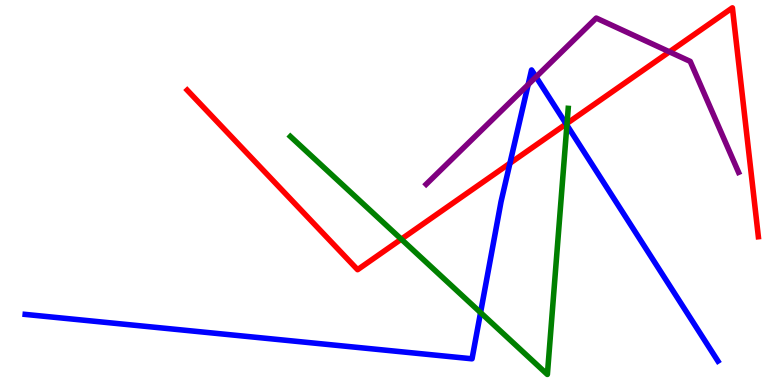[{'lines': ['blue', 'red'], 'intersections': [{'x': 6.58, 'y': 5.76}, {'x': 7.31, 'y': 6.78}]}, {'lines': ['green', 'red'], 'intersections': [{'x': 5.18, 'y': 3.79}, {'x': 7.32, 'y': 6.8}]}, {'lines': ['purple', 'red'], 'intersections': [{'x': 8.64, 'y': 8.65}]}, {'lines': ['blue', 'green'], 'intersections': [{'x': 6.2, 'y': 1.88}, {'x': 7.31, 'y': 6.75}]}, {'lines': ['blue', 'purple'], 'intersections': [{'x': 6.81, 'y': 7.8}, {'x': 6.92, 'y': 8.0}]}, {'lines': ['green', 'purple'], 'intersections': []}]